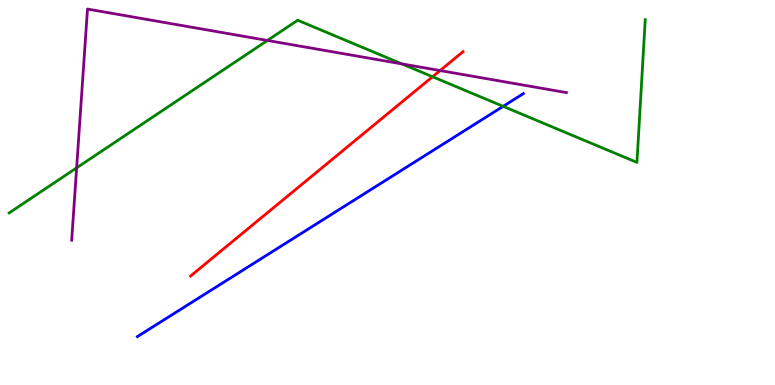[{'lines': ['blue', 'red'], 'intersections': []}, {'lines': ['green', 'red'], 'intersections': [{'x': 5.58, 'y': 8.01}]}, {'lines': ['purple', 'red'], 'intersections': [{'x': 5.68, 'y': 8.17}]}, {'lines': ['blue', 'green'], 'intersections': [{'x': 6.49, 'y': 7.24}]}, {'lines': ['blue', 'purple'], 'intersections': []}, {'lines': ['green', 'purple'], 'intersections': [{'x': 0.989, 'y': 5.64}, {'x': 3.45, 'y': 8.95}, {'x': 5.19, 'y': 8.34}]}]